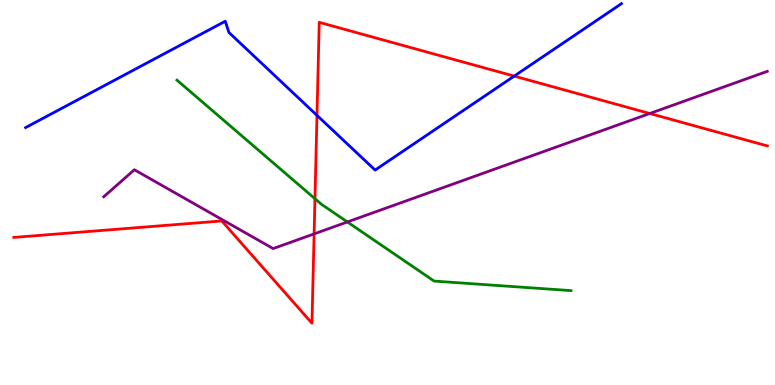[{'lines': ['blue', 'red'], 'intersections': [{'x': 4.09, 'y': 7.0}, {'x': 6.63, 'y': 8.02}]}, {'lines': ['green', 'red'], 'intersections': [{'x': 4.06, 'y': 4.84}]}, {'lines': ['purple', 'red'], 'intersections': [{'x': 4.05, 'y': 3.93}, {'x': 8.38, 'y': 7.05}]}, {'lines': ['blue', 'green'], 'intersections': []}, {'lines': ['blue', 'purple'], 'intersections': []}, {'lines': ['green', 'purple'], 'intersections': [{'x': 4.48, 'y': 4.23}]}]